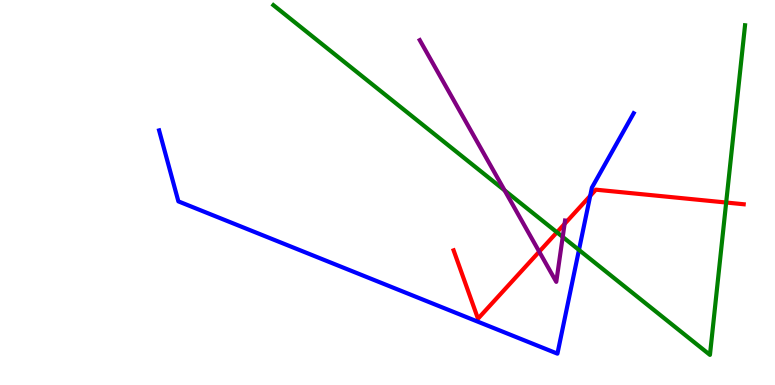[{'lines': ['blue', 'red'], 'intersections': [{'x': 7.62, 'y': 4.91}]}, {'lines': ['green', 'red'], 'intersections': [{'x': 7.19, 'y': 3.97}, {'x': 9.37, 'y': 4.74}]}, {'lines': ['purple', 'red'], 'intersections': [{'x': 6.96, 'y': 3.46}, {'x': 7.28, 'y': 4.18}]}, {'lines': ['blue', 'green'], 'intersections': [{'x': 7.47, 'y': 3.51}]}, {'lines': ['blue', 'purple'], 'intersections': []}, {'lines': ['green', 'purple'], 'intersections': [{'x': 6.51, 'y': 5.05}, {'x': 7.26, 'y': 3.85}]}]